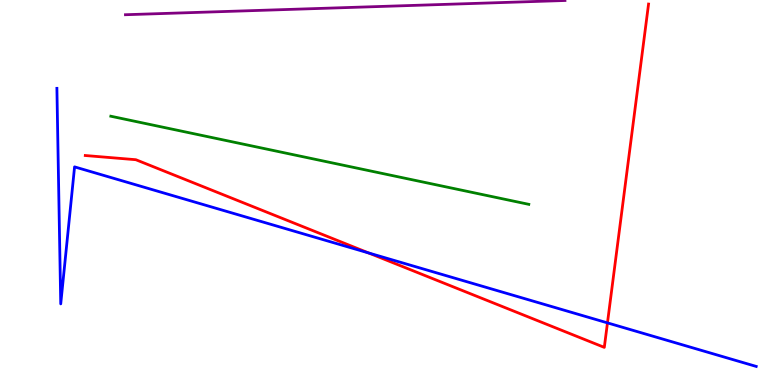[{'lines': ['blue', 'red'], 'intersections': [{'x': 4.76, 'y': 3.43}, {'x': 7.84, 'y': 1.61}]}, {'lines': ['green', 'red'], 'intersections': []}, {'lines': ['purple', 'red'], 'intersections': []}, {'lines': ['blue', 'green'], 'intersections': []}, {'lines': ['blue', 'purple'], 'intersections': []}, {'lines': ['green', 'purple'], 'intersections': []}]